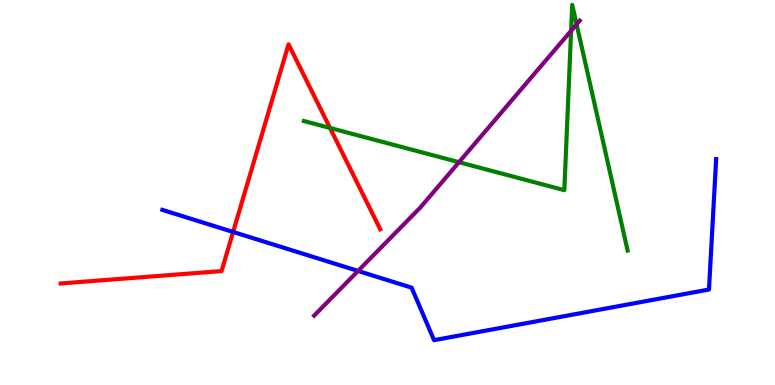[{'lines': ['blue', 'red'], 'intersections': [{'x': 3.01, 'y': 3.98}]}, {'lines': ['green', 'red'], 'intersections': [{'x': 4.26, 'y': 6.68}]}, {'lines': ['purple', 'red'], 'intersections': []}, {'lines': ['blue', 'green'], 'intersections': []}, {'lines': ['blue', 'purple'], 'intersections': [{'x': 4.62, 'y': 2.96}]}, {'lines': ['green', 'purple'], 'intersections': [{'x': 5.92, 'y': 5.79}, {'x': 7.37, 'y': 9.2}, {'x': 7.44, 'y': 9.37}]}]